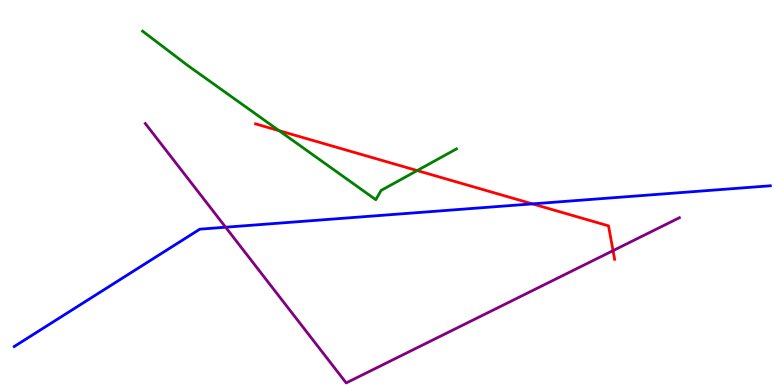[{'lines': ['blue', 'red'], 'intersections': [{'x': 6.87, 'y': 4.7}]}, {'lines': ['green', 'red'], 'intersections': [{'x': 3.6, 'y': 6.61}, {'x': 5.38, 'y': 5.57}]}, {'lines': ['purple', 'red'], 'intersections': [{'x': 7.91, 'y': 3.49}]}, {'lines': ['blue', 'green'], 'intersections': []}, {'lines': ['blue', 'purple'], 'intersections': [{'x': 2.91, 'y': 4.1}]}, {'lines': ['green', 'purple'], 'intersections': []}]